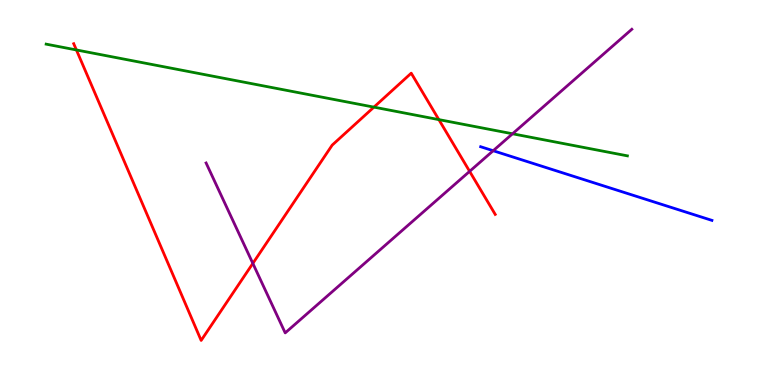[{'lines': ['blue', 'red'], 'intersections': []}, {'lines': ['green', 'red'], 'intersections': [{'x': 0.986, 'y': 8.7}, {'x': 4.82, 'y': 7.22}, {'x': 5.66, 'y': 6.89}]}, {'lines': ['purple', 'red'], 'intersections': [{'x': 3.26, 'y': 3.16}, {'x': 6.06, 'y': 5.55}]}, {'lines': ['blue', 'green'], 'intersections': []}, {'lines': ['blue', 'purple'], 'intersections': [{'x': 6.36, 'y': 6.09}]}, {'lines': ['green', 'purple'], 'intersections': [{'x': 6.61, 'y': 6.53}]}]